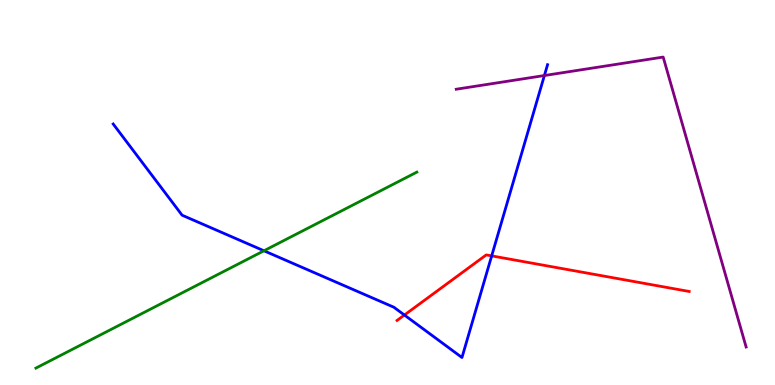[{'lines': ['blue', 'red'], 'intersections': [{'x': 5.22, 'y': 1.82}, {'x': 6.34, 'y': 3.35}]}, {'lines': ['green', 'red'], 'intersections': []}, {'lines': ['purple', 'red'], 'intersections': []}, {'lines': ['blue', 'green'], 'intersections': [{'x': 3.41, 'y': 3.49}]}, {'lines': ['blue', 'purple'], 'intersections': [{'x': 7.02, 'y': 8.04}]}, {'lines': ['green', 'purple'], 'intersections': []}]